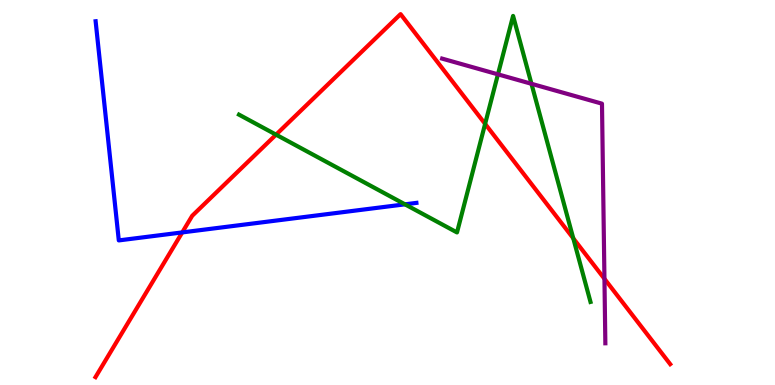[{'lines': ['blue', 'red'], 'intersections': [{'x': 2.35, 'y': 3.96}]}, {'lines': ['green', 'red'], 'intersections': [{'x': 3.56, 'y': 6.5}, {'x': 6.26, 'y': 6.78}, {'x': 7.4, 'y': 3.81}]}, {'lines': ['purple', 'red'], 'intersections': [{'x': 7.8, 'y': 2.76}]}, {'lines': ['blue', 'green'], 'intersections': [{'x': 5.23, 'y': 4.69}]}, {'lines': ['blue', 'purple'], 'intersections': []}, {'lines': ['green', 'purple'], 'intersections': [{'x': 6.43, 'y': 8.07}, {'x': 6.86, 'y': 7.82}]}]